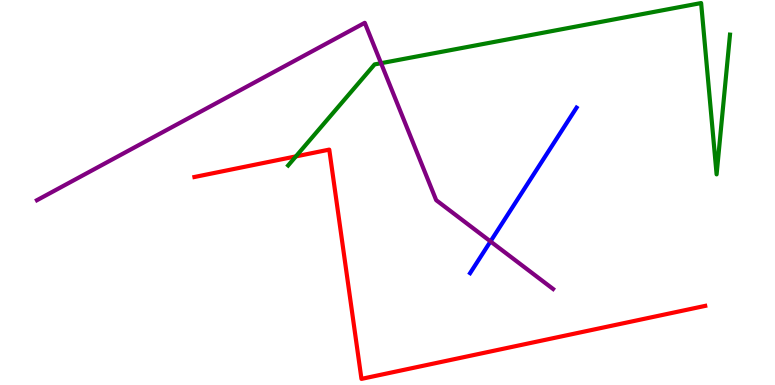[{'lines': ['blue', 'red'], 'intersections': []}, {'lines': ['green', 'red'], 'intersections': [{'x': 3.82, 'y': 5.94}]}, {'lines': ['purple', 'red'], 'intersections': []}, {'lines': ['blue', 'green'], 'intersections': []}, {'lines': ['blue', 'purple'], 'intersections': [{'x': 6.33, 'y': 3.73}]}, {'lines': ['green', 'purple'], 'intersections': [{'x': 4.92, 'y': 8.36}]}]